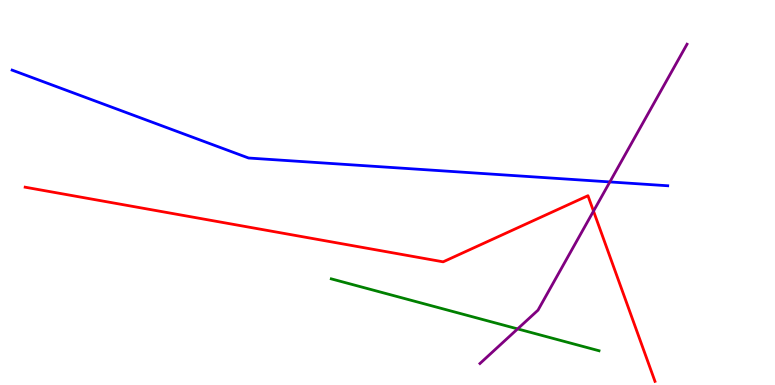[{'lines': ['blue', 'red'], 'intersections': []}, {'lines': ['green', 'red'], 'intersections': []}, {'lines': ['purple', 'red'], 'intersections': [{'x': 7.66, 'y': 4.52}]}, {'lines': ['blue', 'green'], 'intersections': []}, {'lines': ['blue', 'purple'], 'intersections': [{'x': 7.87, 'y': 5.27}]}, {'lines': ['green', 'purple'], 'intersections': [{'x': 6.68, 'y': 1.46}]}]